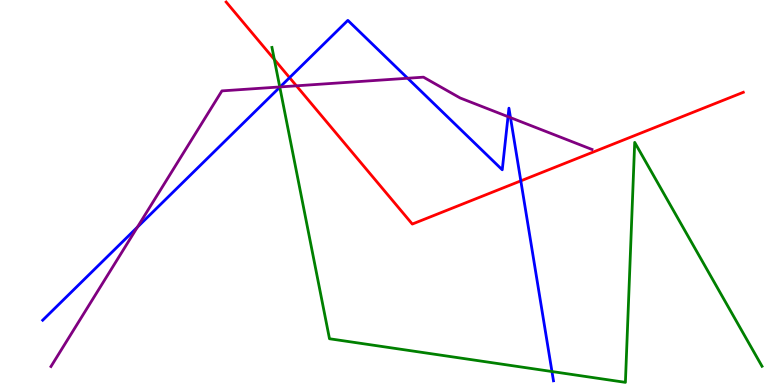[{'lines': ['blue', 'red'], 'intersections': [{'x': 3.74, 'y': 7.98}, {'x': 6.72, 'y': 5.3}]}, {'lines': ['green', 'red'], 'intersections': [{'x': 3.54, 'y': 8.46}]}, {'lines': ['purple', 'red'], 'intersections': [{'x': 3.82, 'y': 7.77}]}, {'lines': ['blue', 'green'], 'intersections': [{'x': 3.61, 'y': 7.73}, {'x': 7.12, 'y': 0.35}]}, {'lines': ['blue', 'purple'], 'intersections': [{'x': 1.77, 'y': 4.1}, {'x': 3.61, 'y': 7.74}, {'x': 5.26, 'y': 7.97}, {'x': 6.56, 'y': 6.97}, {'x': 6.59, 'y': 6.94}]}, {'lines': ['green', 'purple'], 'intersections': [{'x': 3.61, 'y': 7.74}]}]